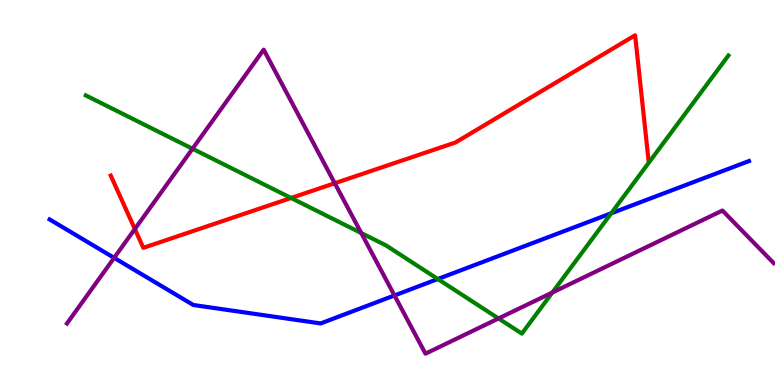[{'lines': ['blue', 'red'], 'intersections': []}, {'lines': ['green', 'red'], 'intersections': [{'x': 3.76, 'y': 4.86}]}, {'lines': ['purple', 'red'], 'intersections': [{'x': 1.74, 'y': 4.05}, {'x': 4.32, 'y': 5.24}]}, {'lines': ['blue', 'green'], 'intersections': [{'x': 5.65, 'y': 2.75}, {'x': 7.89, 'y': 4.46}]}, {'lines': ['blue', 'purple'], 'intersections': [{'x': 1.47, 'y': 3.3}, {'x': 5.09, 'y': 2.33}]}, {'lines': ['green', 'purple'], 'intersections': [{'x': 2.48, 'y': 6.14}, {'x': 4.66, 'y': 3.95}, {'x': 6.43, 'y': 1.73}, {'x': 7.13, 'y': 2.4}]}]